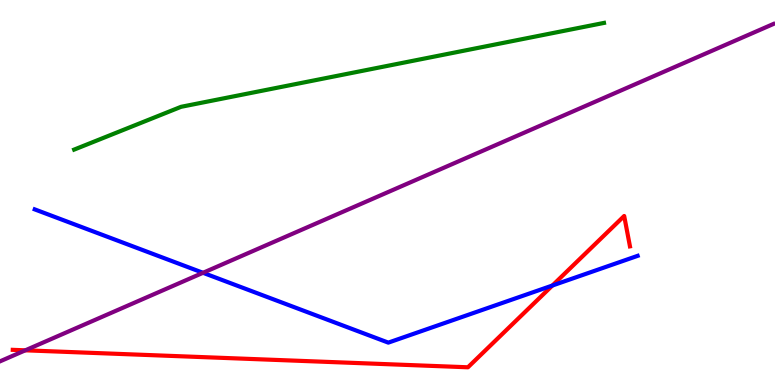[{'lines': ['blue', 'red'], 'intersections': [{'x': 7.13, 'y': 2.58}]}, {'lines': ['green', 'red'], 'intersections': []}, {'lines': ['purple', 'red'], 'intersections': [{'x': 0.327, 'y': 0.901}]}, {'lines': ['blue', 'green'], 'intersections': []}, {'lines': ['blue', 'purple'], 'intersections': [{'x': 2.62, 'y': 2.91}]}, {'lines': ['green', 'purple'], 'intersections': []}]